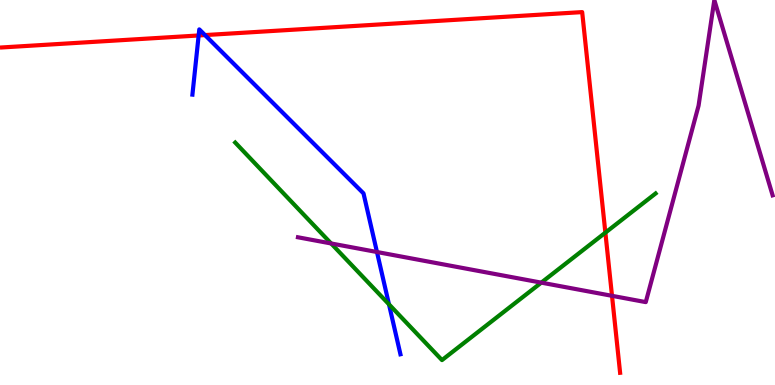[{'lines': ['blue', 'red'], 'intersections': [{'x': 2.56, 'y': 9.08}, {'x': 2.65, 'y': 9.09}]}, {'lines': ['green', 'red'], 'intersections': [{'x': 7.81, 'y': 3.96}]}, {'lines': ['purple', 'red'], 'intersections': [{'x': 7.9, 'y': 2.32}]}, {'lines': ['blue', 'green'], 'intersections': [{'x': 5.02, 'y': 2.1}]}, {'lines': ['blue', 'purple'], 'intersections': [{'x': 4.86, 'y': 3.45}]}, {'lines': ['green', 'purple'], 'intersections': [{'x': 4.27, 'y': 3.68}, {'x': 6.98, 'y': 2.66}]}]